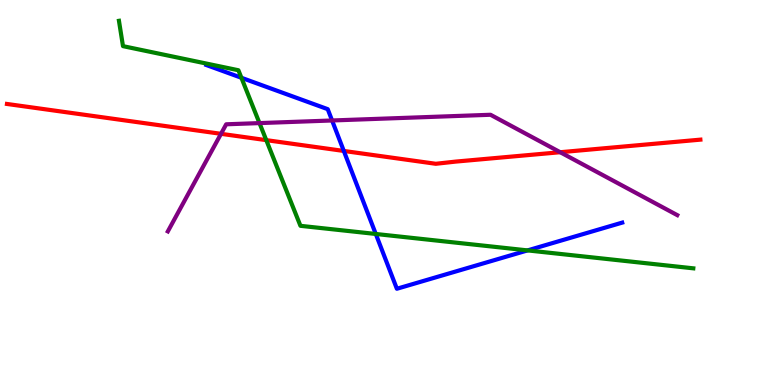[{'lines': ['blue', 'red'], 'intersections': [{'x': 4.44, 'y': 6.08}]}, {'lines': ['green', 'red'], 'intersections': [{'x': 3.44, 'y': 6.36}]}, {'lines': ['purple', 'red'], 'intersections': [{'x': 2.85, 'y': 6.52}, {'x': 7.23, 'y': 6.05}]}, {'lines': ['blue', 'green'], 'intersections': [{'x': 3.11, 'y': 7.98}, {'x': 4.85, 'y': 3.92}, {'x': 6.81, 'y': 3.5}]}, {'lines': ['blue', 'purple'], 'intersections': [{'x': 4.28, 'y': 6.87}]}, {'lines': ['green', 'purple'], 'intersections': [{'x': 3.35, 'y': 6.8}]}]